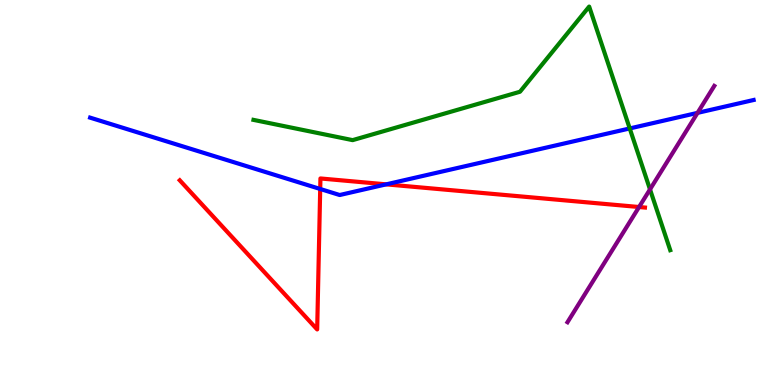[{'lines': ['blue', 'red'], 'intersections': [{'x': 4.13, 'y': 5.09}, {'x': 4.98, 'y': 5.21}]}, {'lines': ['green', 'red'], 'intersections': []}, {'lines': ['purple', 'red'], 'intersections': [{'x': 8.25, 'y': 4.62}]}, {'lines': ['blue', 'green'], 'intersections': [{'x': 8.13, 'y': 6.66}]}, {'lines': ['blue', 'purple'], 'intersections': [{'x': 9.0, 'y': 7.07}]}, {'lines': ['green', 'purple'], 'intersections': [{'x': 8.39, 'y': 5.08}]}]